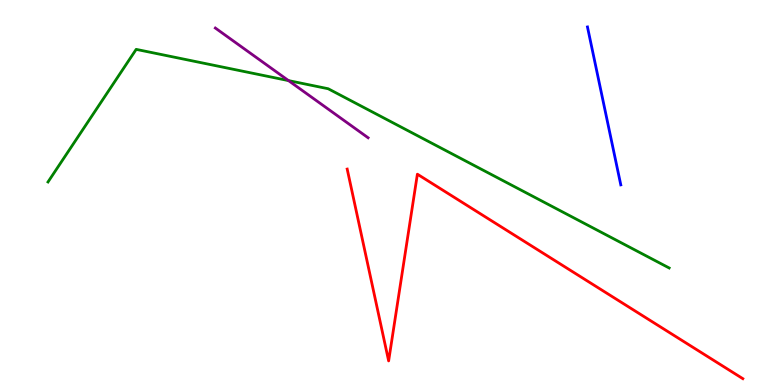[{'lines': ['blue', 'red'], 'intersections': []}, {'lines': ['green', 'red'], 'intersections': []}, {'lines': ['purple', 'red'], 'intersections': []}, {'lines': ['blue', 'green'], 'intersections': []}, {'lines': ['blue', 'purple'], 'intersections': []}, {'lines': ['green', 'purple'], 'intersections': [{'x': 3.72, 'y': 7.91}]}]